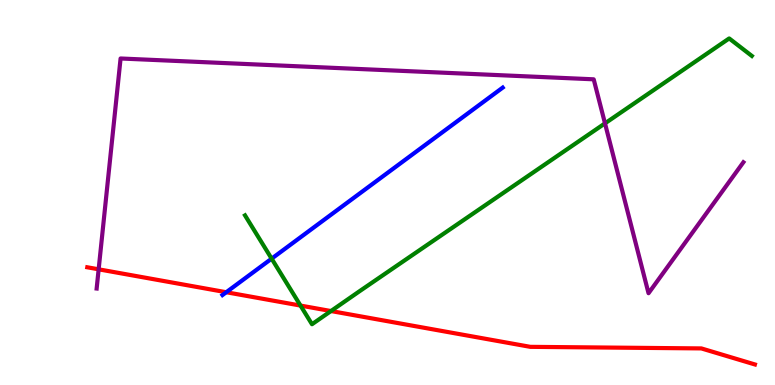[{'lines': ['blue', 'red'], 'intersections': [{'x': 2.92, 'y': 2.41}]}, {'lines': ['green', 'red'], 'intersections': [{'x': 3.88, 'y': 2.06}, {'x': 4.27, 'y': 1.92}]}, {'lines': ['purple', 'red'], 'intersections': [{'x': 1.27, 'y': 3.0}]}, {'lines': ['blue', 'green'], 'intersections': [{'x': 3.5, 'y': 3.28}]}, {'lines': ['blue', 'purple'], 'intersections': []}, {'lines': ['green', 'purple'], 'intersections': [{'x': 7.81, 'y': 6.8}]}]